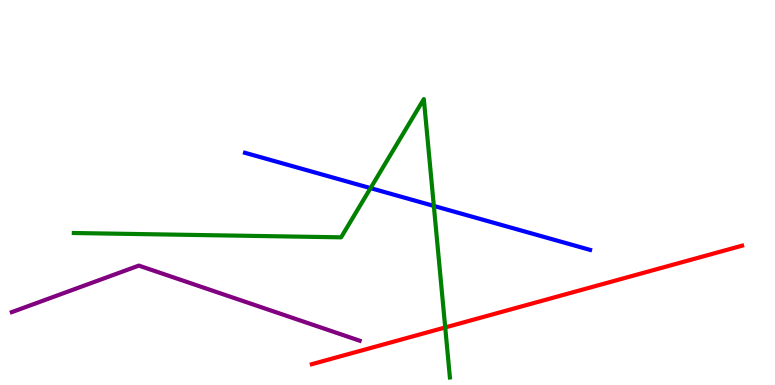[{'lines': ['blue', 'red'], 'intersections': []}, {'lines': ['green', 'red'], 'intersections': [{'x': 5.74, 'y': 1.49}]}, {'lines': ['purple', 'red'], 'intersections': []}, {'lines': ['blue', 'green'], 'intersections': [{'x': 4.78, 'y': 5.11}, {'x': 5.6, 'y': 4.65}]}, {'lines': ['blue', 'purple'], 'intersections': []}, {'lines': ['green', 'purple'], 'intersections': []}]